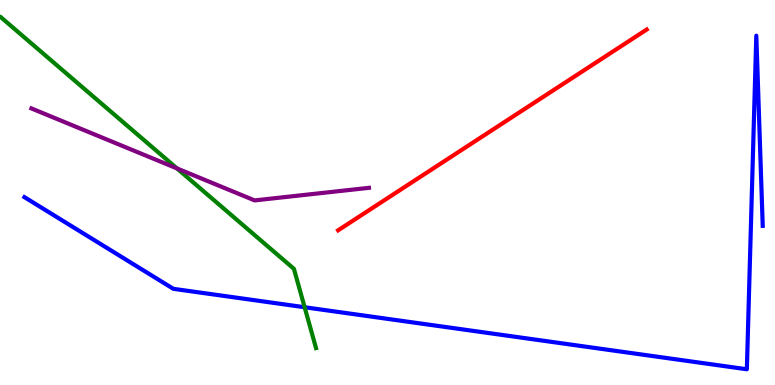[{'lines': ['blue', 'red'], 'intersections': []}, {'lines': ['green', 'red'], 'intersections': []}, {'lines': ['purple', 'red'], 'intersections': []}, {'lines': ['blue', 'green'], 'intersections': [{'x': 3.93, 'y': 2.02}]}, {'lines': ['blue', 'purple'], 'intersections': []}, {'lines': ['green', 'purple'], 'intersections': [{'x': 2.28, 'y': 5.63}]}]